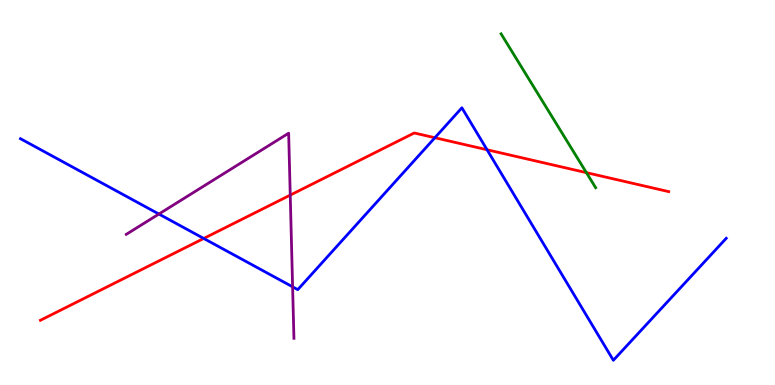[{'lines': ['blue', 'red'], 'intersections': [{'x': 2.63, 'y': 3.81}, {'x': 5.61, 'y': 6.42}, {'x': 6.28, 'y': 6.11}]}, {'lines': ['green', 'red'], 'intersections': [{'x': 7.57, 'y': 5.52}]}, {'lines': ['purple', 'red'], 'intersections': [{'x': 3.75, 'y': 4.93}]}, {'lines': ['blue', 'green'], 'intersections': []}, {'lines': ['blue', 'purple'], 'intersections': [{'x': 2.05, 'y': 4.44}, {'x': 3.78, 'y': 2.55}]}, {'lines': ['green', 'purple'], 'intersections': []}]